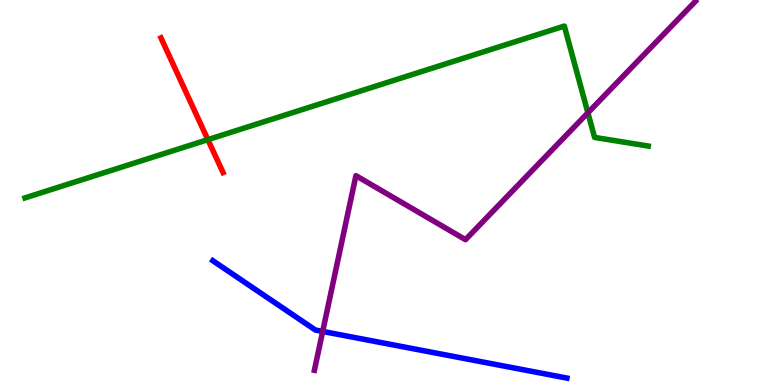[{'lines': ['blue', 'red'], 'intersections': []}, {'lines': ['green', 'red'], 'intersections': [{'x': 2.68, 'y': 6.37}]}, {'lines': ['purple', 'red'], 'intersections': []}, {'lines': ['blue', 'green'], 'intersections': []}, {'lines': ['blue', 'purple'], 'intersections': [{'x': 4.16, 'y': 1.39}]}, {'lines': ['green', 'purple'], 'intersections': [{'x': 7.59, 'y': 7.07}]}]